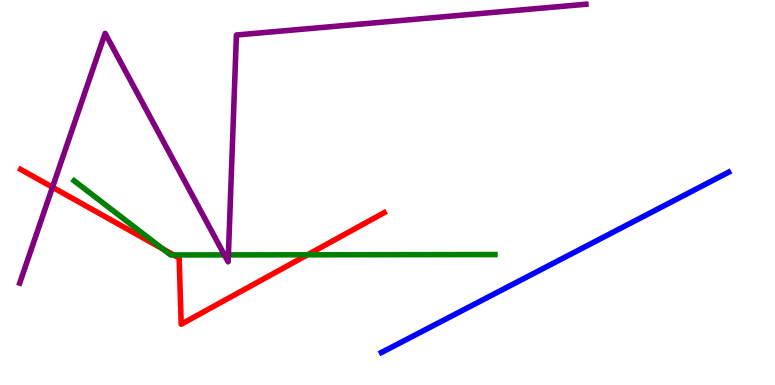[{'lines': ['blue', 'red'], 'intersections': []}, {'lines': ['green', 'red'], 'intersections': [{'x': 2.1, 'y': 3.53}, {'x': 2.24, 'y': 3.38}, {'x': 3.97, 'y': 3.38}]}, {'lines': ['purple', 'red'], 'intersections': [{'x': 0.677, 'y': 5.14}]}, {'lines': ['blue', 'green'], 'intersections': []}, {'lines': ['blue', 'purple'], 'intersections': []}, {'lines': ['green', 'purple'], 'intersections': [{'x': 2.9, 'y': 3.38}, {'x': 2.95, 'y': 3.38}]}]